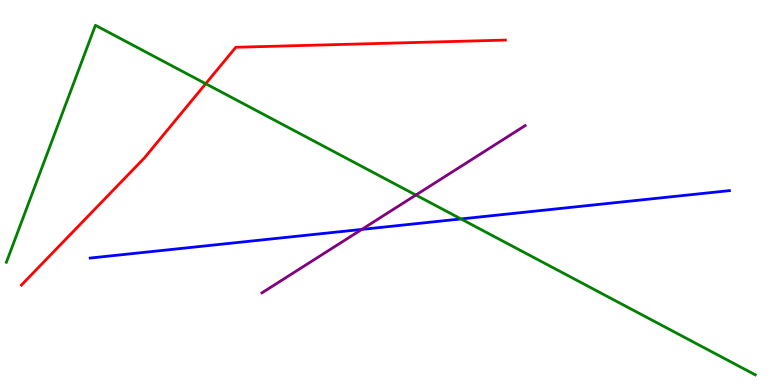[{'lines': ['blue', 'red'], 'intersections': []}, {'lines': ['green', 'red'], 'intersections': [{'x': 2.65, 'y': 7.83}]}, {'lines': ['purple', 'red'], 'intersections': []}, {'lines': ['blue', 'green'], 'intersections': [{'x': 5.95, 'y': 4.31}]}, {'lines': ['blue', 'purple'], 'intersections': [{'x': 4.67, 'y': 4.04}]}, {'lines': ['green', 'purple'], 'intersections': [{'x': 5.37, 'y': 4.93}]}]